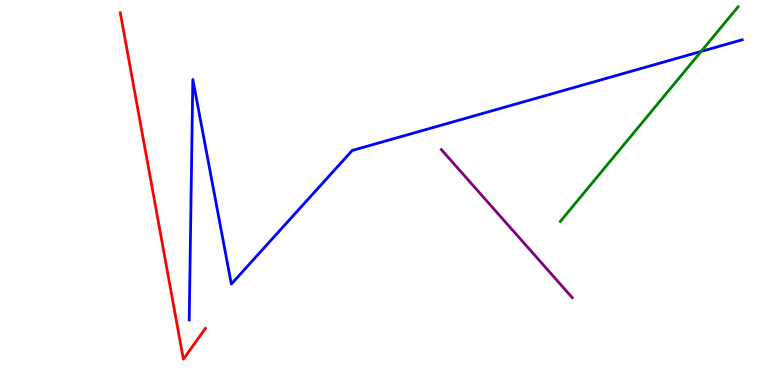[{'lines': ['blue', 'red'], 'intersections': []}, {'lines': ['green', 'red'], 'intersections': []}, {'lines': ['purple', 'red'], 'intersections': []}, {'lines': ['blue', 'green'], 'intersections': [{'x': 9.05, 'y': 8.66}]}, {'lines': ['blue', 'purple'], 'intersections': []}, {'lines': ['green', 'purple'], 'intersections': []}]